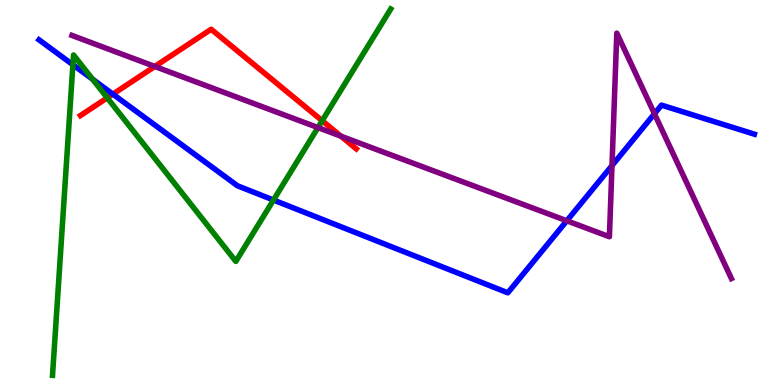[{'lines': ['blue', 'red'], 'intersections': [{'x': 1.46, 'y': 7.55}]}, {'lines': ['green', 'red'], 'intersections': [{'x': 1.38, 'y': 7.46}, {'x': 4.16, 'y': 6.86}]}, {'lines': ['purple', 'red'], 'intersections': [{'x': 2.0, 'y': 8.27}, {'x': 4.4, 'y': 6.46}]}, {'lines': ['blue', 'green'], 'intersections': [{'x': 0.941, 'y': 8.32}, {'x': 1.2, 'y': 7.94}, {'x': 3.53, 'y': 4.8}]}, {'lines': ['blue', 'purple'], 'intersections': [{'x': 7.31, 'y': 4.27}, {'x': 7.9, 'y': 5.7}, {'x': 8.44, 'y': 7.05}]}, {'lines': ['green', 'purple'], 'intersections': [{'x': 4.1, 'y': 6.69}]}]